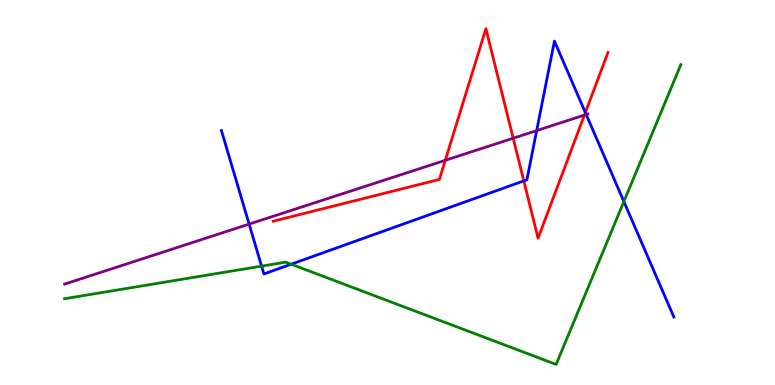[{'lines': ['blue', 'red'], 'intersections': [{'x': 6.76, 'y': 5.3}, {'x': 7.55, 'y': 7.08}]}, {'lines': ['green', 'red'], 'intersections': []}, {'lines': ['purple', 'red'], 'intersections': [{'x': 5.75, 'y': 5.84}, {'x': 6.62, 'y': 6.41}, {'x': 7.54, 'y': 7.01}]}, {'lines': ['blue', 'green'], 'intersections': [{'x': 3.38, 'y': 3.09}, {'x': 3.76, 'y': 3.14}, {'x': 8.05, 'y': 4.76}]}, {'lines': ['blue', 'purple'], 'intersections': [{'x': 3.21, 'y': 4.18}, {'x': 6.92, 'y': 6.61}, {'x': 7.56, 'y': 7.03}]}, {'lines': ['green', 'purple'], 'intersections': []}]